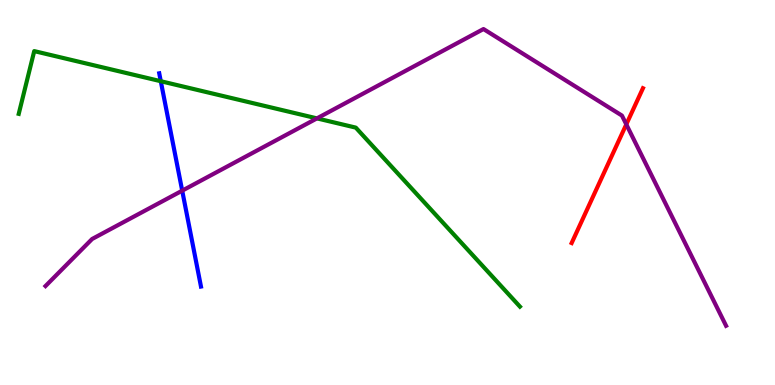[{'lines': ['blue', 'red'], 'intersections': []}, {'lines': ['green', 'red'], 'intersections': []}, {'lines': ['purple', 'red'], 'intersections': [{'x': 8.08, 'y': 6.77}]}, {'lines': ['blue', 'green'], 'intersections': [{'x': 2.07, 'y': 7.89}]}, {'lines': ['blue', 'purple'], 'intersections': [{'x': 2.35, 'y': 5.05}]}, {'lines': ['green', 'purple'], 'intersections': [{'x': 4.09, 'y': 6.93}]}]